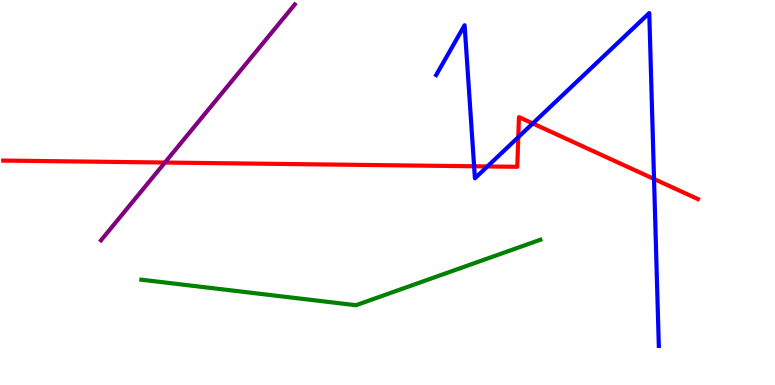[{'lines': ['blue', 'red'], 'intersections': [{'x': 6.12, 'y': 5.68}, {'x': 6.29, 'y': 5.68}, {'x': 6.69, 'y': 6.44}, {'x': 6.87, 'y': 6.79}, {'x': 8.44, 'y': 5.35}]}, {'lines': ['green', 'red'], 'intersections': []}, {'lines': ['purple', 'red'], 'intersections': [{'x': 2.13, 'y': 5.78}]}, {'lines': ['blue', 'green'], 'intersections': []}, {'lines': ['blue', 'purple'], 'intersections': []}, {'lines': ['green', 'purple'], 'intersections': []}]